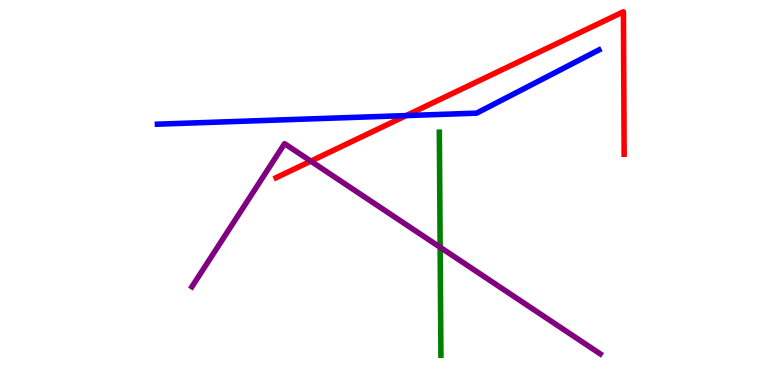[{'lines': ['blue', 'red'], 'intersections': [{'x': 5.24, 'y': 7.0}]}, {'lines': ['green', 'red'], 'intersections': []}, {'lines': ['purple', 'red'], 'intersections': [{'x': 4.01, 'y': 5.81}]}, {'lines': ['blue', 'green'], 'intersections': []}, {'lines': ['blue', 'purple'], 'intersections': []}, {'lines': ['green', 'purple'], 'intersections': [{'x': 5.68, 'y': 3.58}]}]